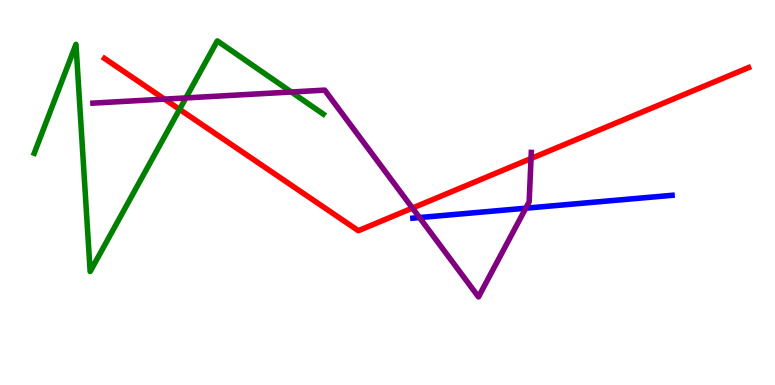[{'lines': ['blue', 'red'], 'intersections': []}, {'lines': ['green', 'red'], 'intersections': [{'x': 2.32, 'y': 7.16}]}, {'lines': ['purple', 'red'], 'intersections': [{'x': 2.12, 'y': 7.43}, {'x': 5.32, 'y': 4.6}, {'x': 6.85, 'y': 5.88}]}, {'lines': ['blue', 'green'], 'intersections': []}, {'lines': ['blue', 'purple'], 'intersections': [{'x': 5.41, 'y': 4.35}, {'x': 6.78, 'y': 4.59}]}, {'lines': ['green', 'purple'], 'intersections': [{'x': 2.4, 'y': 7.46}, {'x': 3.76, 'y': 7.61}]}]